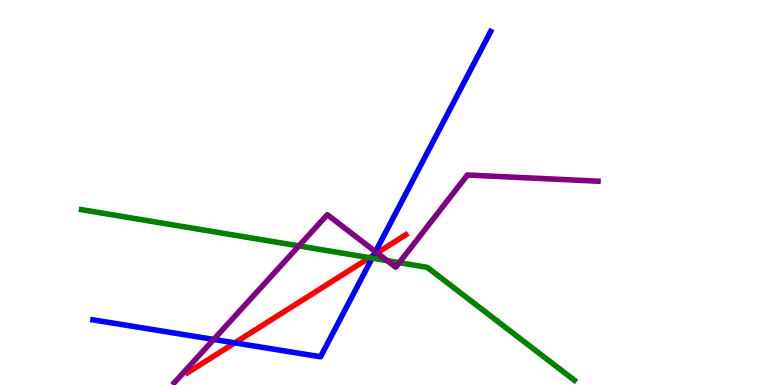[{'lines': ['blue', 'red'], 'intersections': [{'x': 3.03, 'y': 1.09}, {'x': 4.82, 'y': 3.38}]}, {'lines': ['green', 'red'], 'intersections': [{'x': 4.77, 'y': 3.31}]}, {'lines': ['purple', 'red'], 'intersections': [{'x': 4.87, 'y': 3.43}]}, {'lines': ['blue', 'green'], 'intersections': [{'x': 4.8, 'y': 3.3}]}, {'lines': ['blue', 'purple'], 'intersections': [{'x': 2.76, 'y': 1.18}, {'x': 4.85, 'y': 3.46}]}, {'lines': ['green', 'purple'], 'intersections': [{'x': 3.86, 'y': 3.61}, {'x': 5.0, 'y': 3.23}, {'x': 5.15, 'y': 3.18}]}]